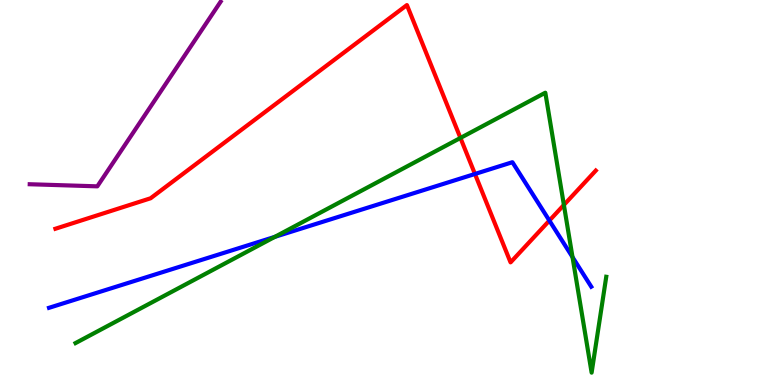[{'lines': ['blue', 'red'], 'intersections': [{'x': 6.13, 'y': 5.48}, {'x': 7.09, 'y': 4.27}]}, {'lines': ['green', 'red'], 'intersections': [{'x': 5.94, 'y': 6.42}, {'x': 7.28, 'y': 4.68}]}, {'lines': ['purple', 'red'], 'intersections': []}, {'lines': ['blue', 'green'], 'intersections': [{'x': 3.55, 'y': 3.85}, {'x': 7.39, 'y': 3.32}]}, {'lines': ['blue', 'purple'], 'intersections': []}, {'lines': ['green', 'purple'], 'intersections': []}]